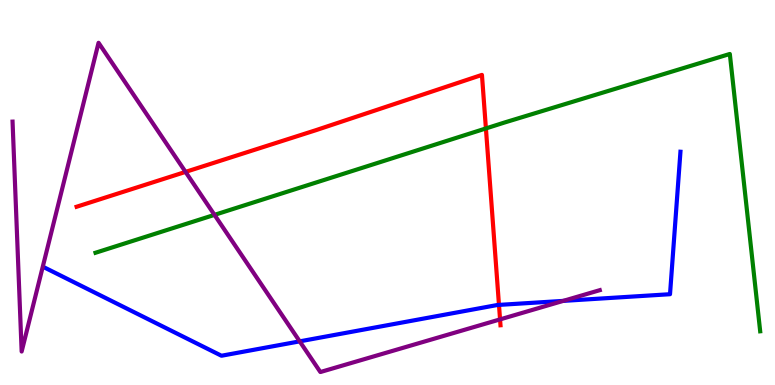[{'lines': ['blue', 'red'], 'intersections': [{'x': 6.44, 'y': 2.08}]}, {'lines': ['green', 'red'], 'intersections': [{'x': 6.27, 'y': 6.66}]}, {'lines': ['purple', 'red'], 'intersections': [{'x': 2.39, 'y': 5.54}, {'x': 6.45, 'y': 1.7}]}, {'lines': ['blue', 'green'], 'intersections': []}, {'lines': ['blue', 'purple'], 'intersections': [{'x': 3.87, 'y': 1.13}, {'x': 7.27, 'y': 2.18}]}, {'lines': ['green', 'purple'], 'intersections': [{'x': 2.77, 'y': 4.42}]}]